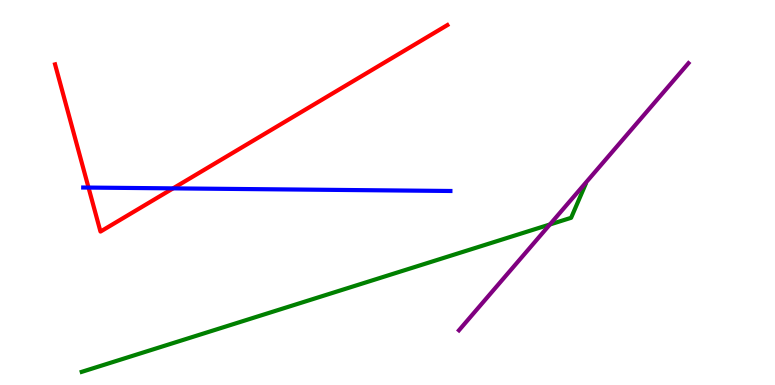[{'lines': ['blue', 'red'], 'intersections': [{'x': 1.14, 'y': 5.13}, {'x': 2.23, 'y': 5.11}]}, {'lines': ['green', 'red'], 'intersections': []}, {'lines': ['purple', 'red'], 'intersections': []}, {'lines': ['blue', 'green'], 'intersections': []}, {'lines': ['blue', 'purple'], 'intersections': []}, {'lines': ['green', 'purple'], 'intersections': [{'x': 7.1, 'y': 4.17}]}]